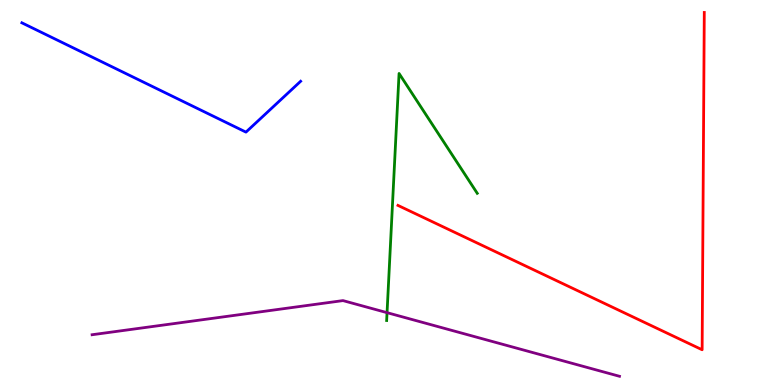[{'lines': ['blue', 'red'], 'intersections': []}, {'lines': ['green', 'red'], 'intersections': []}, {'lines': ['purple', 'red'], 'intersections': []}, {'lines': ['blue', 'green'], 'intersections': []}, {'lines': ['blue', 'purple'], 'intersections': []}, {'lines': ['green', 'purple'], 'intersections': [{'x': 4.99, 'y': 1.88}]}]